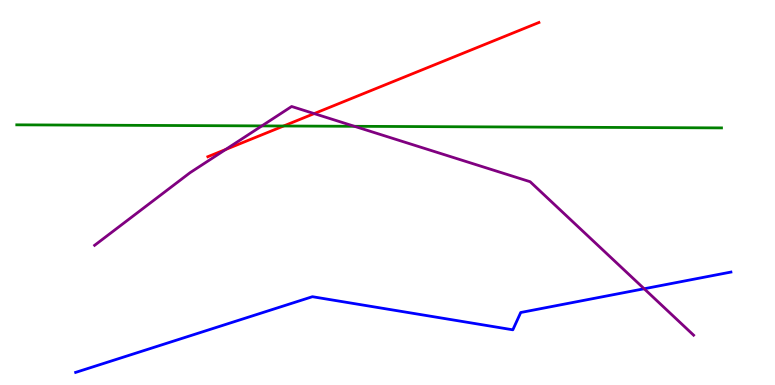[{'lines': ['blue', 'red'], 'intersections': []}, {'lines': ['green', 'red'], 'intersections': [{'x': 3.66, 'y': 6.73}]}, {'lines': ['purple', 'red'], 'intersections': [{'x': 2.91, 'y': 6.12}, {'x': 4.05, 'y': 7.05}]}, {'lines': ['blue', 'green'], 'intersections': []}, {'lines': ['blue', 'purple'], 'intersections': [{'x': 8.31, 'y': 2.5}]}, {'lines': ['green', 'purple'], 'intersections': [{'x': 3.38, 'y': 6.73}, {'x': 4.57, 'y': 6.72}]}]